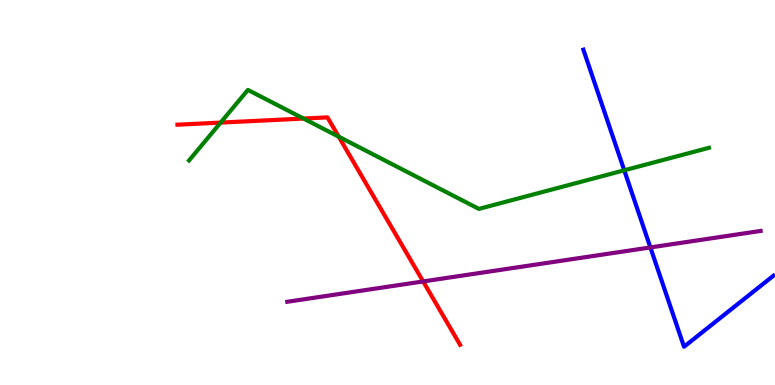[{'lines': ['blue', 'red'], 'intersections': []}, {'lines': ['green', 'red'], 'intersections': [{'x': 2.85, 'y': 6.82}, {'x': 3.92, 'y': 6.92}, {'x': 4.37, 'y': 6.45}]}, {'lines': ['purple', 'red'], 'intersections': [{'x': 5.46, 'y': 2.69}]}, {'lines': ['blue', 'green'], 'intersections': [{'x': 8.05, 'y': 5.58}]}, {'lines': ['blue', 'purple'], 'intersections': [{'x': 8.39, 'y': 3.57}]}, {'lines': ['green', 'purple'], 'intersections': []}]